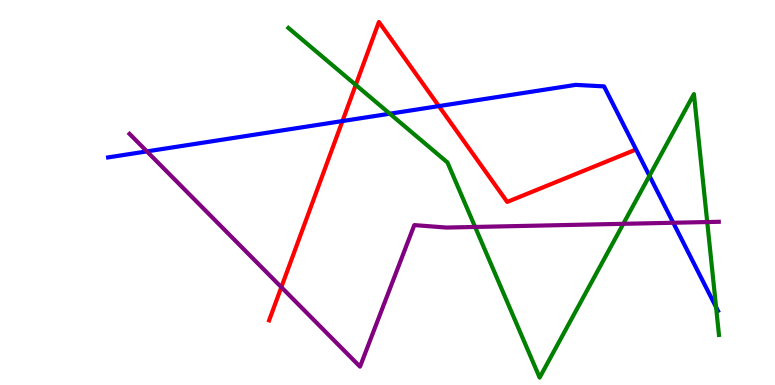[{'lines': ['blue', 'red'], 'intersections': [{'x': 4.42, 'y': 6.86}, {'x': 5.66, 'y': 7.24}]}, {'lines': ['green', 'red'], 'intersections': [{'x': 4.59, 'y': 7.79}]}, {'lines': ['purple', 'red'], 'intersections': [{'x': 3.63, 'y': 2.54}]}, {'lines': ['blue', 'green'], 'intersections': [{'x': 5.03, 'y': 7.05}, {'x': 8.38, 'y': 5.43}, {'x': 9.24, 'y': 2.02}]}, {'lines': ['blue', 'purple'], 'intersections': [{'x': 1.9, 'y': 6.07}, {'x': 8.69, 'y': 4.21}]}, {'lines': ['green', 'purple'], 'intersections': [{'x': 6.13, 'y': 4.11}, {'x': 8.04, 'y': 4.19}, {'x': 9.13, 'y': 4.23}]}]